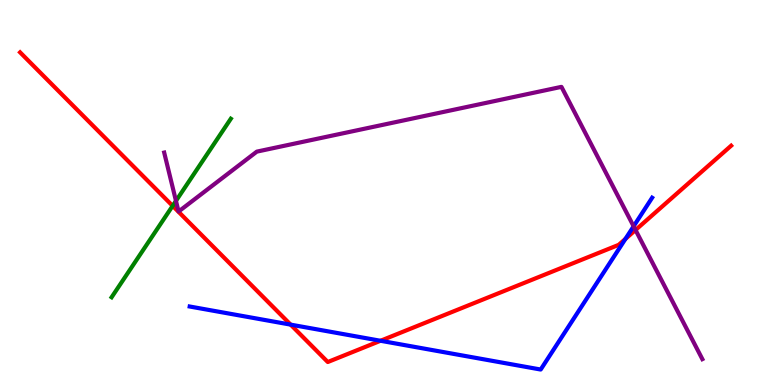[{'lines': ['blue', 'red'], 'intersections': [{'x': 3.75, 'y': 1.57}, {'x': 4.91, 'y': 1.15}, {'x': 8.07, 'y': 3.79}]}, {'lines': ['green', 'red'], 'intersections': [{'x': 2.23, 'y': 4.65}]}, {'lines': ['purple', 'red'], 'intersections': [{'x': 8.2, 'y': 4.03}]}, {'lines': ['blue', 'green'], 'intersections': []}, {'lines': ['blue', 'purple'], 'intersections': [{'x': 8.18, 'y': 4.12}]}, {'lines': ['green', 'purple'], 'intersections': [{'x': 2.27, 'y': 4.78}]}]